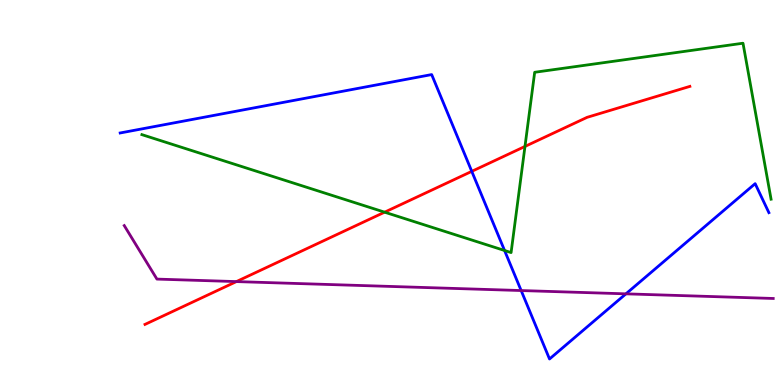[{'lines': ['blue', 'red'], 'intersections': [{'x': 6.09, 'y': 5.55}]}, {'lines': ['green', 'red'], 'intersections': [{'x': 4.96, 'y': 4.49}, {'x': 6.77, 'y': 6.2}]}, {'lines': ['purple', 'red'], 'intersections': [{'x': 3.05, 'y': 2.69}]}, {'lines': ['blue', 'green'], 'intersections': [{'x': 6.51, 'y': 3.49}]}, {'lines': ['blue', 'purple'], 'intersections': [{'x': 6.72, 'y': 2.45}, {'x': 8.08, 'y': 2.37}]}, {'lines': ['green', 'purple'], 'intersections': []}]